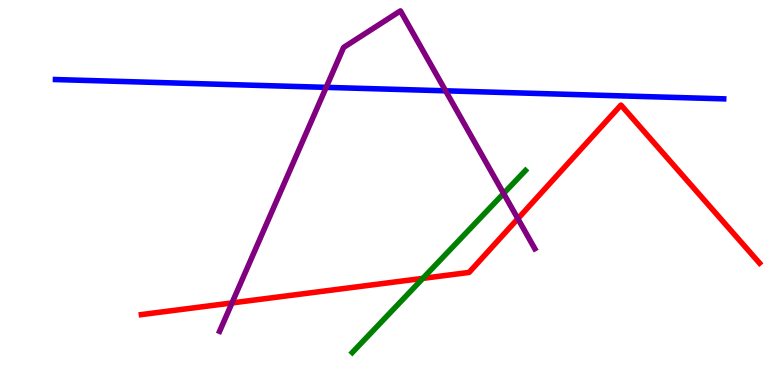[{'lines': ['blue', 'red'], 'intersections': []}, {'lines': ['green', 'red'], 'intersections': [{'x': 5.46, 'y': 2.77}]}, {'lines': ['purple', 'red'], 'intersections': [{'x': 2.99, 'y': 2.13}, {'x': 6.68, 'y': 4.32}]}, {'lines': ['blue', 'green'], 'intersections': []}, {'lines': ['blue', 'purple'], 'intersections': [{'x': 4.21, 'y': 7.73}, {'x': 5.75, 'y': 7.64}]}, {'lines': ['green', 'purple'], 'intersections': [{'x': 6.5, 'y': 4.97}]}]